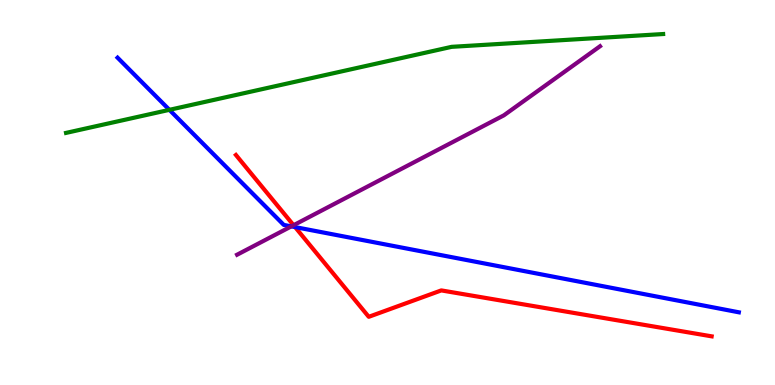[{'lines': ['blue', 'red'], 'intersections': [{'x': 3.81, 'y': 4.1}]}, {'lines': ['green', 'red'], 'intersections': []}, {'lines': ['purple', 'red'], 'intersections': [{'x': 3.79, 'y': 4.15}]}, {'lines': ['blue', 'green'], 'intersections': [{'x': 2.19, 'y': 7.15}]}, {'lines': ['blue', 'purple'], 'intersections': [{'x': 3.76, 'y': 4.12}]}, {'lines': ['green', 'purple'], 'intersections': []}]